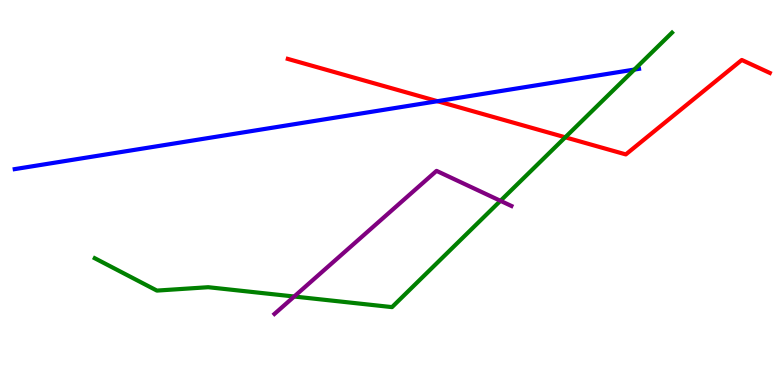[{'lines': ['blue', 'red'], 'intersections': [{'x': 5.65, 'y': 7.37}]}, {'lines': ['green', 'red'], 'intersections': [{'x': 7.29, 'y': 6.43}]}, {'lines': ['purple', 'red'], 'intersections': []}, {'lines': ['blue', 'green'], 'intersections': [{'x': 8.19, 'y': 8.19}]}, {'lines': ['blue', 'purple'], 'intersections': []}, {'lines': ['green', 'purple'], 'intersections': [{'x': 3.8, 'y': 2.3}, {'x': 6.46, 'y': 4.78}]}]